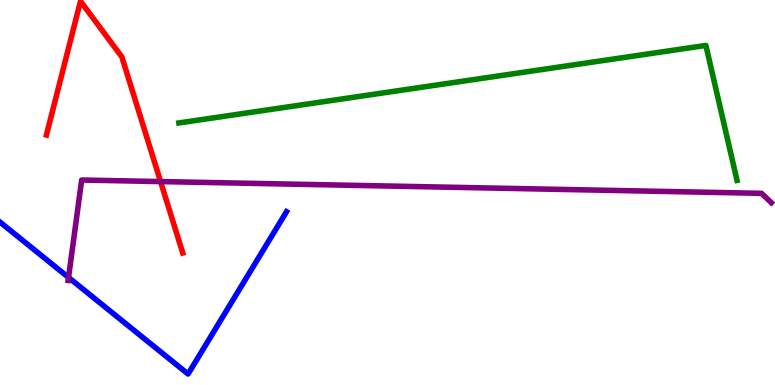[{'lines': ['blue', 'red'], 'intersections': []}, {'lines': ['green', 'red'], 'intersections': []}, {'lines': ['purple', 'red'], 'intersections': [{'x': 2.07, 'y': 5.28}]}, {'lines': ['blue', 'green'], 'intersections': []}, {'lines': ['blue', 'purple'], 'intersections': [{'x': 0.884, 'y': 2.79}]}, {'lines': ['green', 'purple'], 'intersections': []}]